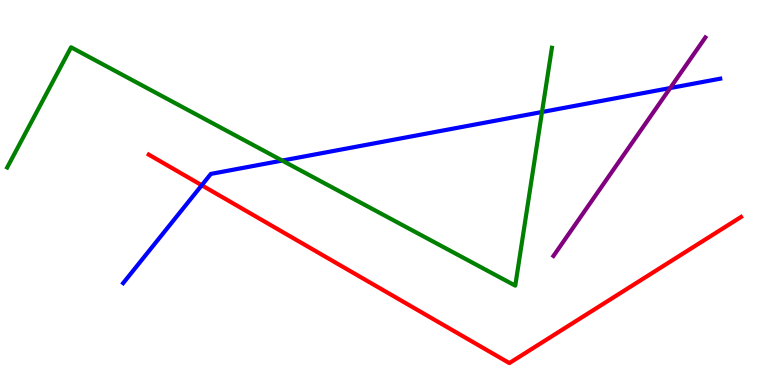[{'lines': ['blue', 'red'], 'intersections': [{'x': 2.6, 'y': 5.19}]}, {'lines': ['green', 'red'], 'intersections': []}, {'lines': ['purple', 'red'], 'intersections': []}, {'lines': ['blue', 'green'], 'intersections': [{'x': 3.64, 'y': 5.83}, {'x': 6.99, 'y': 7.09}]}, {'lines': ['blue', 'purple'], 'intersections': [{'x': 8.65, 'y': 7.71}]}, {'lines': ['green', 'purple'], 'intersections': []}]